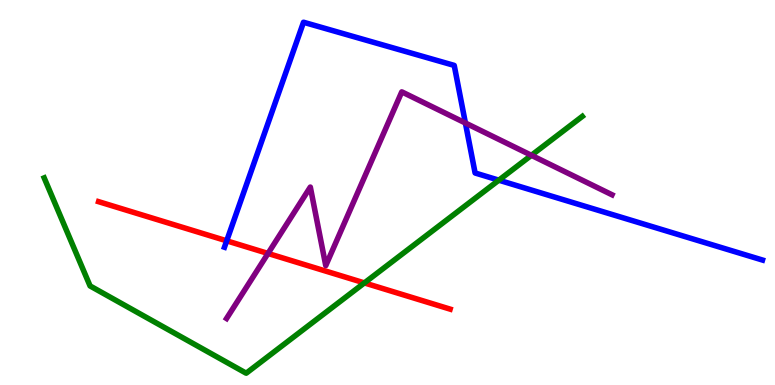[{'lines': ['blue', 'red'], 'intersections': [{'x': 2.93, 'y': 3.74}]}, {'lines': ['green', 'red'], 'intersections': [{'x': 4.7, 'y': 2.65}]}, {'lines': ['purple', 'red'], 'intersections': [{'x': 3.46, 'y': 3.42}]}, {'lines': ['blue', 'green'], 'intersections': [{'x': 6.44, 'y': 5.32}]}, {'lines': ['blue', 'purple'], 'intersections': [{'x': 6.01, 'y': 6.81}]}, {'lines': ['green', 'purple'], 'intersections': [{'x': 6.86, 'y': 5.97}]}]